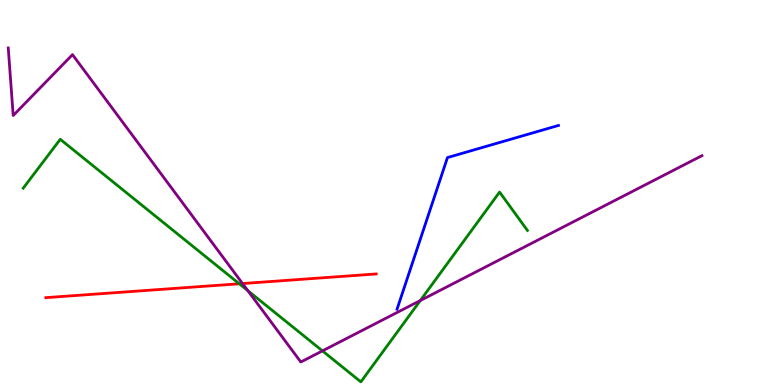[{'lines': ['blue', 'red'], 'intersections': []}, {'lines': ['green', 'red'], 'intersections': [{'x': 3.09, 'y': 2.63}]}, {'lines': ['purple', 'red'], 'intersections': [{'x': 3.13, 'y': 2.64}]}, {'lines': ['blue', 'green'], 'intersections': []}, {'lines': ['blue', 'purple'], 'intersections': []}, {'lines': ['green', 'purple'], 'intersections': [{'x': 3.2, 'y': 2.45}, {'x': 4.16, 'y': 0.886}, {'x': 5.42, 'y': 2.19}]}]